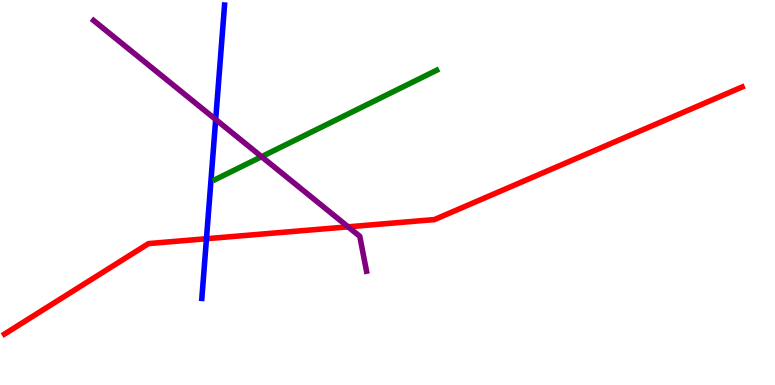[{'lines': ['blue', 'red'], 'intersections': [{'x': 2.66, 'y': 3.8}]}, {'lines': ['green', 'red'], 'intersections': []}, {'lines': ['purple', 'red'], 'intersections': [{'x': 4.49, 'y': 4.11}]}, {'lines': ['blue', 'green'], 'intersections': []}, {'lines': ['blue', 'purple'], 'intersections': [{'x': 2.78, 'y': 6.9}]}, {'lines': ['green', 'purple'], 'intersections': [{'x': 3.38, 'y': 5.93}]}]